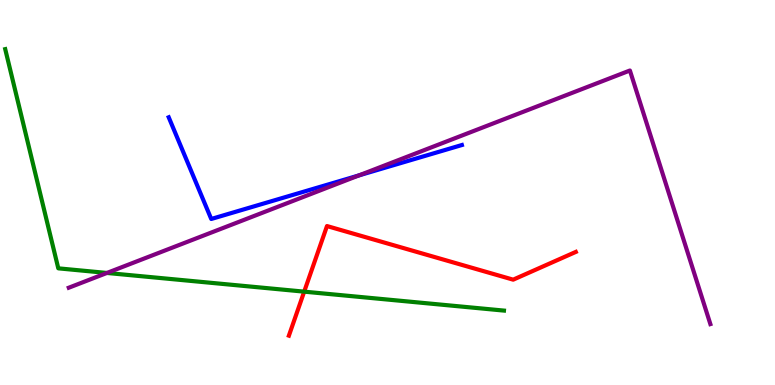[{'lines': ['blue', 'red'], 'intersections': []}, {'lines': ['green', 'red'], 'intersections': [{'x': 3.93, 'y': 2.42}]}, {'lines': ['purple', 'red'], 'intersections': []}, {'lines': ['blue', 'green'], 'intersections': []}, {'lines': ['blue', 'purple'], 'intersections': [{'x': 4.63, 'y': 5.44}]}, {'lines': ['green', 'purple'], 'intersections': [{'x': 1.38, 'y': 2.91}]}]